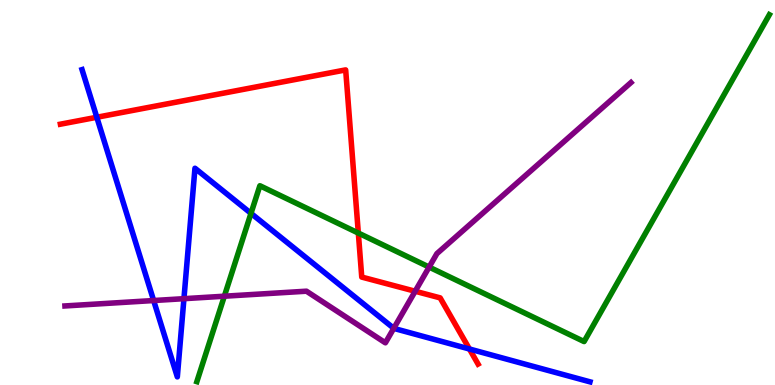[{'lines': ['blue', 'red'], 'intersections': [{'x': 1.25, 'y': 6.95}, {'x': 6.06, 'y': 0.935}]}, {'lines': ['green', 'red'], 'intersections': [{'x': 4.62, 'y': 3.95}]}, {'lines': ['purple', 'red'], 'intersections': [{'x': 5.36, 'y': 2.44}]}, {'lines': ['blue', 'green'], 'intersections': [{'x': 3.24, 'y': 4.46}]}, {'lines': ['blue', 'purple'], 'intersections': [{'x': 1.98, 'y': 2.19}, {'x': 2.37, 'y': 2.24}, {'x': 5.08, 'y': 1.47}]}, {'lines': ['green', 'purple'], 'intersections': [{'x': 2.89, 'y': 2.31}, {'x': 5.54, 'y': 3.06}]}]